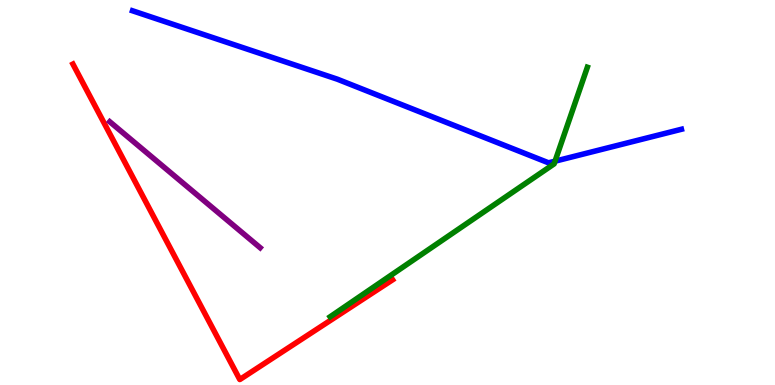[{'lines': ['blue', 'red'], 'intersections': []}, {'lines': ['green', 'red'], 'intersections': []}, {'lines': ['purple', 'red'], 'intersections': []}, {'lines': ['blue', 'green'], 'intersections': [{'x': 7.16, 'y': 5.81}]}, {'lines': ['blue', 'purple'], 'intersections': []}, {'lines': ['green', 'purple'], 'intersections': []}]